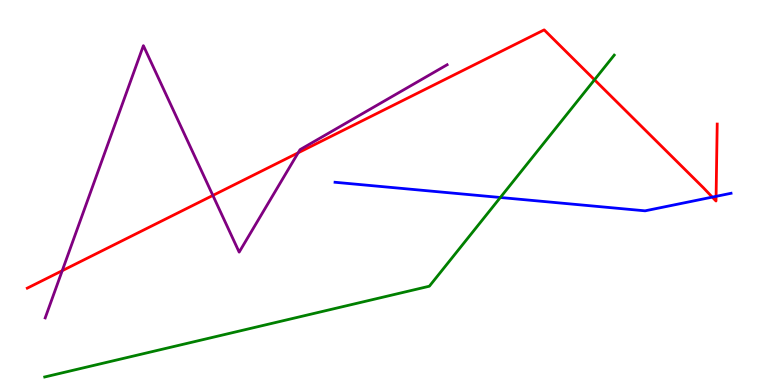[{'lines': ['blue', 'red'], 'intersections': [{'x': 9.19, 'y': 4.88}, {'x': 9.24, 'y': 4.9}]}, {'lines': ['green', 'red'], 'intersections': [{'x': 7.67, 'y': 7.93}]}, {'lines': ['purple', 'red'], 'intersections': [{'x': 0.803, 'y': 2.97}, {'x': 2.75, 'y': 4.92}, {'x': 3.85, 'y': 6.03}]}, {'lines': ['blue', 'green'], 'intersections': [{'x': 6.46, 'y': 4.87}]}, {'lines': ['blue', 'purple'], 'intersections': []}, {'lines': ['green', 'purple'], 'intersections': []}]